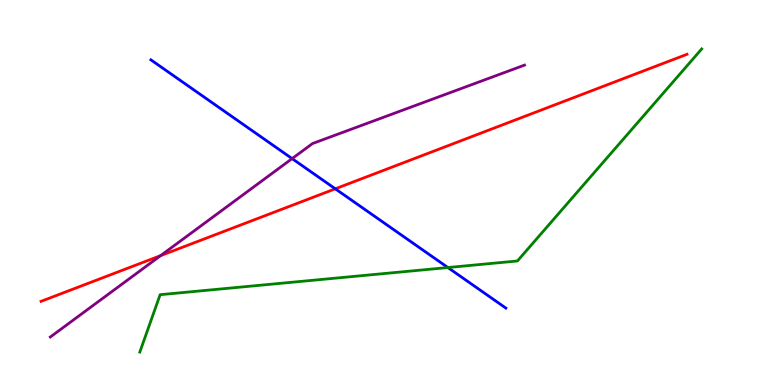[{'lines': ['blue', 'red'], 'intersections': [{'x': 4.33, 'y': 5.1}]}, {'lines': ['green', 'red'], 'intersections': []}, {'lines': ['purple', 'red'], 'intersections': [{'x': 2.07, 'y': 3.36}]}, {'lines': ['blue', 'green'], 'intersections': [{'x': 5.78, 'y': 3.05}]}, {'lines': ['blue', 'purple'], 'intersections': [{'x': 3.77, 'y': 5.88}]}, {'lines': ['green', 'purple'], 'intersections': []}]